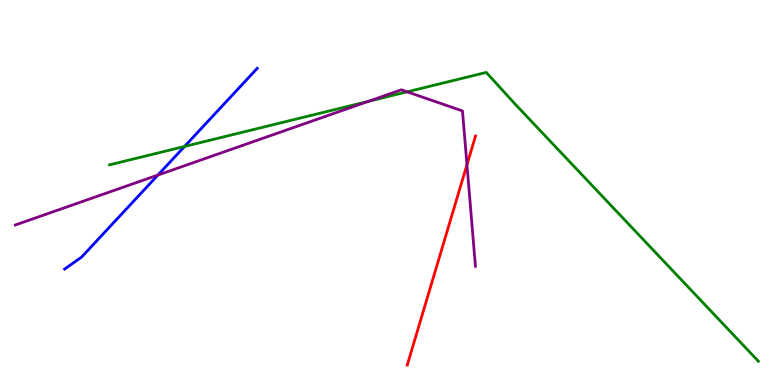[{'lines': ['blue', 'red'], 'intersections': []}, {'lines': ['green', 'red'], 'intersections': []}, {'lines': ['purple', 'red'], 'intersections': [{'x': 6.03, 'y': 5.72}]}, {'lines': ['blue', 'green'], 'intersections': [{'x': 2.38, 'y': 6.2}]}, {'lines': ['blue', 'purple'], 'intersections': [{'x': 2.04, 'y': 5.45}]}, {'lines': ['green', 'purple'], 'intersections': [{'x': 4.75, 'y': 7.37}, {'x': 5.25, 'y': 7.61}]}]